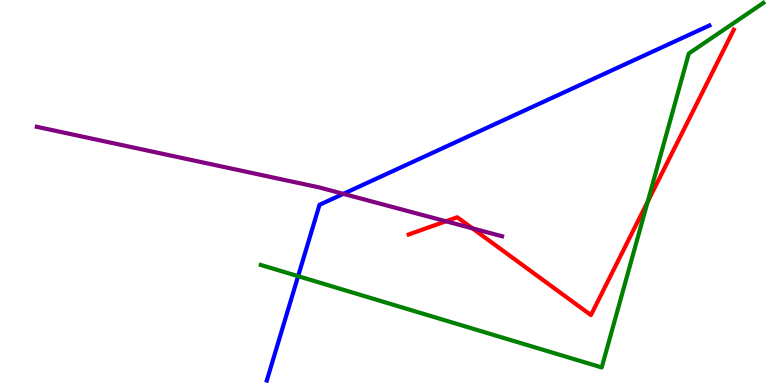[{'lines': ['blue', 'red'], 'intersections': []}, {'lines': ['green', 'red'], 'intersections': [{'x': 8.36, 'y': 4.76}]}, {'lines': ['purple', 'red'], 'intersections': [{'x': 5.75, 'y': 4.25}, {'x': 6.1, 'y': 4.07}]}, {'lines': ['blue', 'green'], 'intersections': [{'x': 3.85, 'y': 2.83}]}, {'lines': ['blue', 'purple'], 'intersections': [{'x': 4.43, 'y': 4.96}]}, {'lines': ['green', 'purple'], 'intersections': []}]